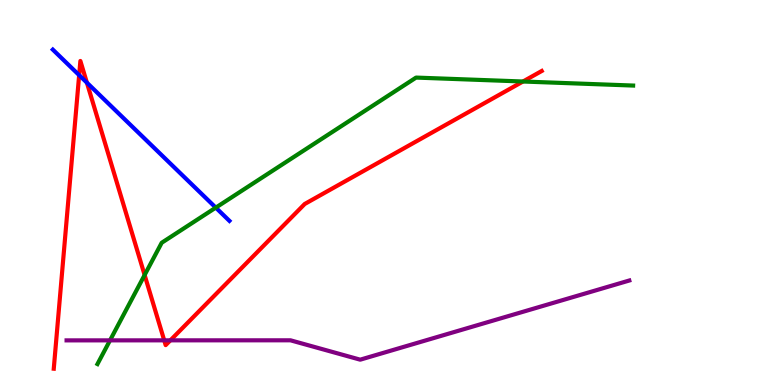[{'lines': ['blue', 'red'], 'intersections': [{'x': 1.02, 'y': 8.05}, {'x': 1.12, 'y': 7.85}]}, {'lines': ['green', 'red'], 'intersections': [{'x': 1.87, 'y': 2.86}, {'x': 6.75, 'y': 7.88}]}, {'lines': ['purple', 'red'], 'intersections': [{'x': 2.12, 'y': 1.16}, {'x': 2.2, 'y': 1.16}]}, {'lines': ['blue', 'green'], 'intersections': [{'x': 2.78, 'y': 4.61}]}, {'lines': ['blue', 'purple'], 'intersections': []}, {'lines': ['green', 'purple'], 'intersections': [{'x': 1.42, 'y': 1.16}]}]